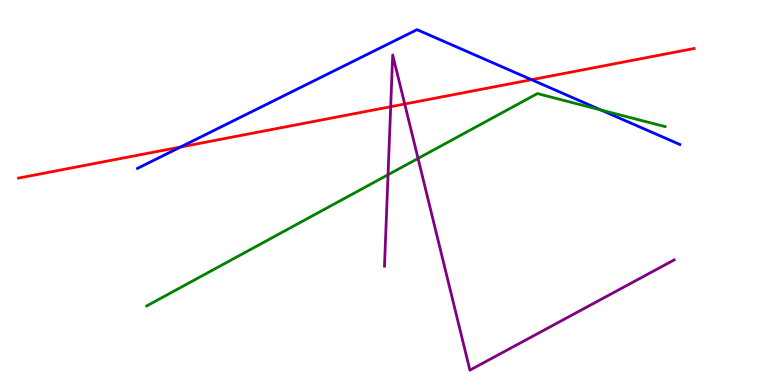[{'lines': ['blue', 'red'], 'intersections': [{'x': 2.33, 'y': 6.18}, {'x': 6.86, 'y': 7.93}]}, {'lines': ['green', 'red'], 'intersections': []}, {'lines': ['purple', 'red'], 'intersections': [{'x': 5.04, 'y': 7.23}, {'x': 5.22, 'y': 7.3}]}, {'lines': ['blue', 'green'], 'intersections': [{'x': 7.75, 'y': 7.14}]}, {'lines': ['blue', 'purple'], 'intersections': []}, {'lines': ['green', 'purple'], 'intersections': [{'x': 5.01, 'y': 5.46}, {'x': 5.39, 'y': 5.88}]}]